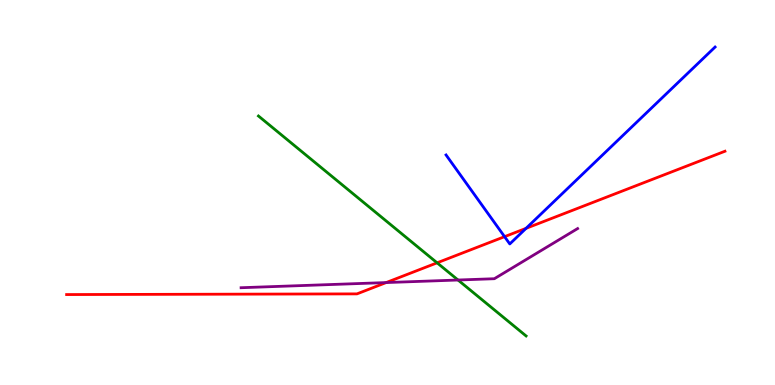[{'lines': ['blue', 'red'], 'intersections': [{'x': 6.51, 'y': 3.85}, {'x': 6.79, 'y': 4.07}]}, {'lines': ['green', 'red'], 'intersections': [{'x': 5.64, 'y': 3.17}]}, {'lines': ['purple', 'red'], 'intersections': [{'x': 4.98, 'y': 2.66}]}, {'lines': ['blue', 'green'], 'intersections': []}, {'lines': ['blue', 'purple'], 'intersections': []}, {'lines': ['green', 'purple'], 'intersections': [{'x': 5.91, 'y': 2.73}]}]